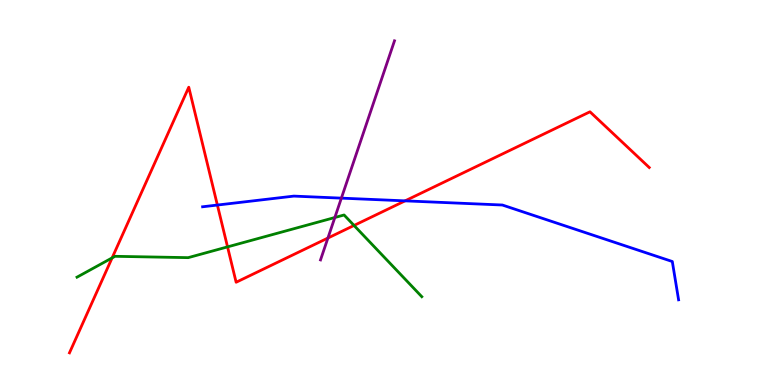[{'lines': ['blue', 'red'], 'intersections': [{'x': 2.8, 'y': 4.67}, {'x': 5.23, 'y': 4.78}]}, {'lines': ['green', 'red'], 'intersections': [{'x': 1.45, 'y': 3.3}, {'x': 2.94, 'y': 3.59}, {'x': 4.57, 'y': 4.14}]}, {'lines': ['purple', 'red'], 'intersections': [{'x': 4.23, 'y': 3.82}]}, {'lines': ['blue', 'green'], 'intersections': []}, {'lines': ['blue', 'purple'], 'intersections': [{'x': 4.4, 'y': 4.85}]}, {'lines': ['green', 'purple'], 'intersections': [{'x': 4.32, 'y': 4.35}]}]